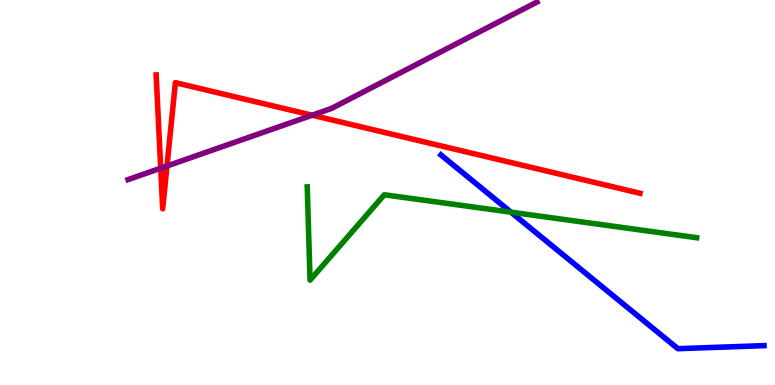[{'lines': ['blue', 'red'], 'intersections': []}, {'lines': ['green', 'red'], 'intersections': []}, {'lines': ['purple', 'red'], 'intersections': [{'x': 2.07, 'y': 5.63}, {'x': 2.15, 'y': 5.69}, {'x': 4.03, 'y': 7.01}]}, {'lines': ['blue', 'green'], 'intersections': [{'x': 6.59, 'y': 4.49}]}, {'lines': ['blue', 'purple'], 'intersections': []}, {'lines': ['green', 'purple'], 'intersections': []}]